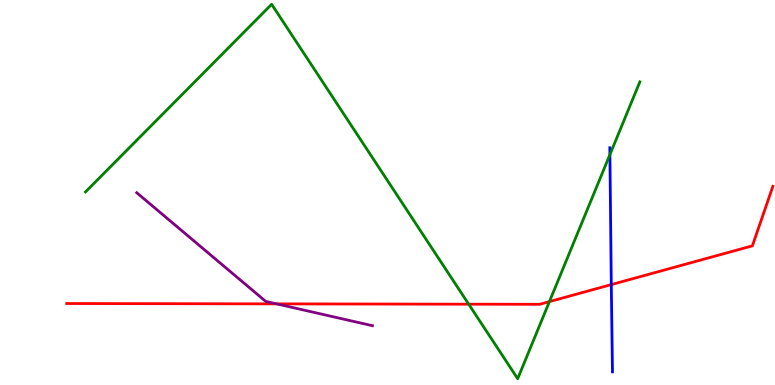[{'lines': ['blue', 'red'], 'intersections': [{'x': 7.89, 'y': 2.61}]}, {'lines': ['green', 'red'], 'intersections': [{'x': 6.05, 'y': 2.1}, {'x': 7.09, 'y': 2.17}]}, {'lines': ['purple', 'red'], 'intersections': [{'x': 3.57, 'y': 2.11}]}, {'lines': ['blue', 'green'], 'intersections': [{'x': 7.87, 'y': 5.98}]}, {'lines': ['blue', 'purple'], 'intersections': []}, {'lines': ['green', 'purple'], 'intersections': []}]